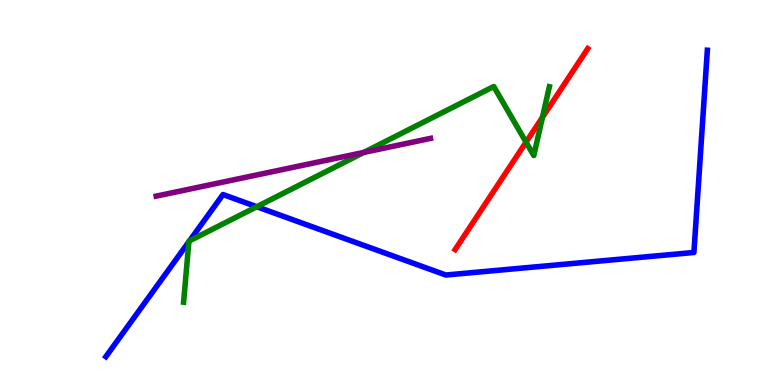[{'lines': ['blue', 'red'], 'intersections': []}, {'lines': ['green', 'red'], 'intersections': [{'x': 6.79, 'y': 6.31}, {'x': 7.0, 'y': 6.95}]}, {'lines': ['purple', 'red'], 'intersections': []}, {'lines': ['blue', 'green'], 'intersections': [{'x': 2.44, 'y': 3.72}, {'x': 2.45, 'y': 3.74}, {'x': 3.31, 'y': 4.63}]}, {'lines': ['blue', 'purple'], 'intersections': []}, {'lines': ['green', 'purple'], 'intersections': [{'x': 4.69, 'y': 6.04}]}]